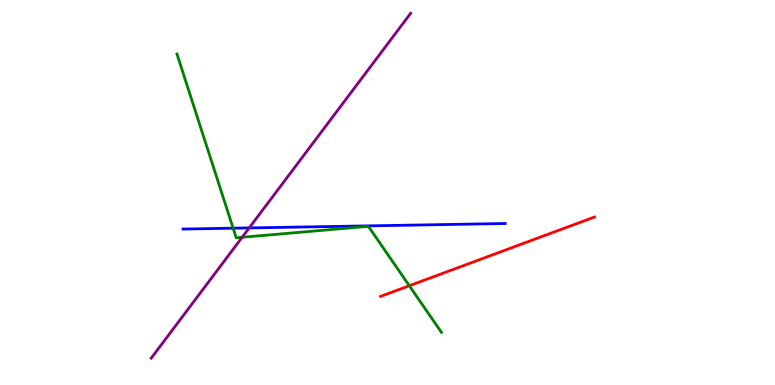[{'lines': ['blue', 'red'], 'intersections': []}, {'lines': ['green', 'red'], 'intersections': [{'x': 5.28, 'y': 2.58}]}, {'lines': ['purple', 'red'], 'intersections': []}, {'lines': ['blue', 'green'], 'intersections': [{'x': 3.01, 'y': 4.07}]}, {'lines': ['blue', 'purple'], 'intersections': [{'x': 3.22, 'y': 4.08}]}, {'lines': ['green', 'purple'], 'intersections': [{'x': 3.12, 'y': 3.84}]}]